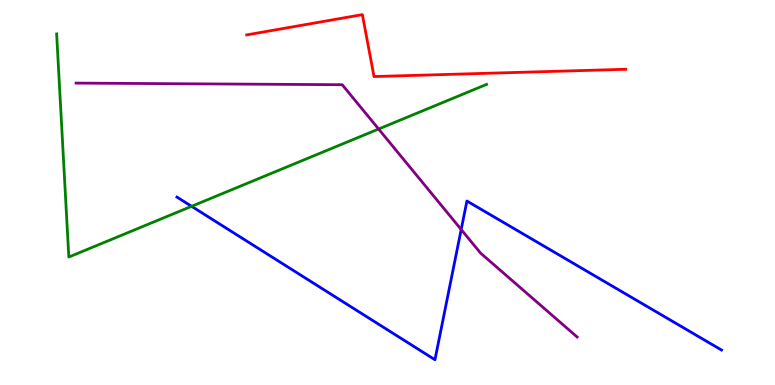[{'lines': ['blue', 'red'], 'intersections': []}, {'lines': ['green', 'red'], 'intersections': []}, {'lines': ['purple', 'red'], 'intersections': []}, {'lines': ['blue', 'green'], 'intersections': [{'x': 2.47, 'y': 4.64}]}, {'lines': ['blue', 'purple'], 'intersections': [{'x': 5.95, 'y': 4.04}]}, {'lines': ['green', 'purple'], 'intersections': [{'x': 4.89, 'y': 6.65}]}]